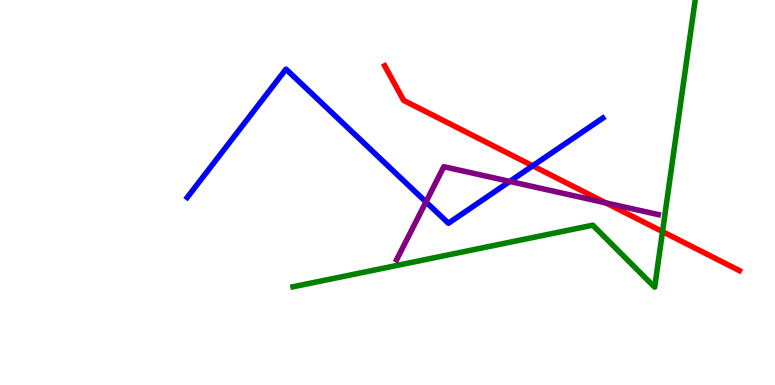[{'lines': ['blue', 'red'], 'intersections': [{'x': 6.87, 'y': 5.69}]}, {'lines': ['green', 'red'], 'intersections': [{'x': 8.55, 'y': 3.98}]}, {'lines': ['purple', 'red'], 'intersections': [{'x': 7.82, 'y': 4.73}]}, {'lines': ['blue', 'green'], 'intersections': []}, {'lines': ['blue', 'purple'], 'intersections': [{'x': 5.5, 'y': 4.76}, {'x': 6.58, 'y': 5.29}]}, {'lines': ['green', 'purple'], 'intersections': []}]